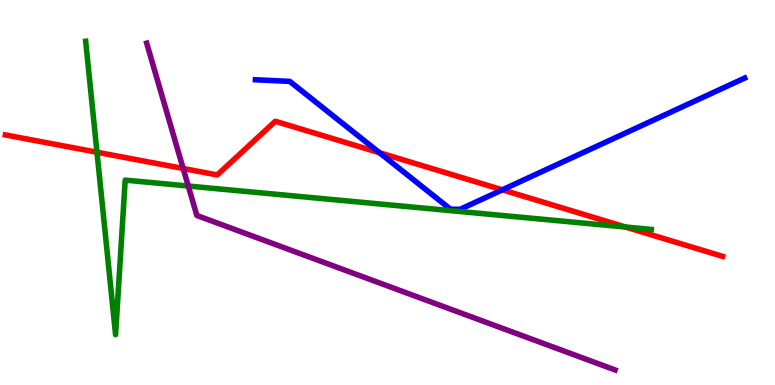[{'lines': ['blue', 'red'], 'intersections': [{'x': 4.9, 'y': 6.03}, {'x': 6.48, 'y': 5.07}]}, {'lines': ['green', 'red'], 'intersections': [{'x': 1.25, 'y': 6.05}, {'x': 8.07, 'y': 4.1}]}, {'lines': ['purple', 'red'], 'intersections': [{'x': 2.36, 'y': 5.62}]}, {'lines': ['blue', 'green'], 'intersections': []}, {'lines': ['blue', 'purple'], 'intersections': []}, {'lines': ['green', 'purple'], 'intersections': [{'x': 2.43, 'y': 5.17}]}]